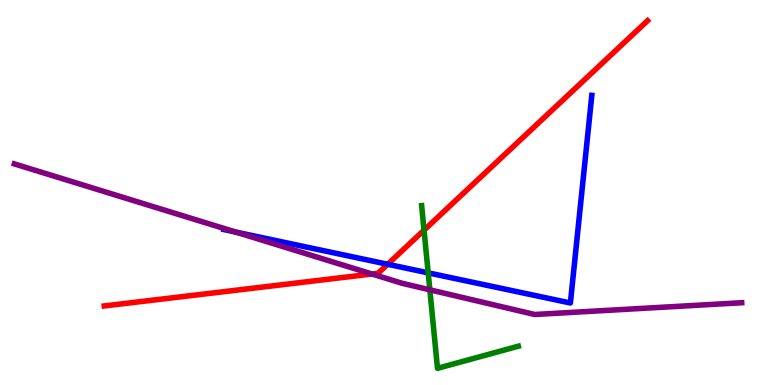[{'lines': ['blue', 'red'], 'intersections': [{'x': 5.0, 'y': 3.14}]}, {'lines': ['green', 'red'], 'intersections': [{'x': 5.47, 'y': 4.02}]}, {'lines': ['purple', 'red'], 'intersections': [{'x': 4.8, 'y': 2.88}]}, {'lines': ['blue', 'green'], 'intersections': [{'x': 5.53, 'y': 2.91}]}, {'lines': ['blue', 'purple'], 'intersections': [{'x': 3.04, 'y': 3.97}]}, {'lines': ['green', 'purple'], 'intersections': [{'x': 5.55, 'y': 2.47}]}]